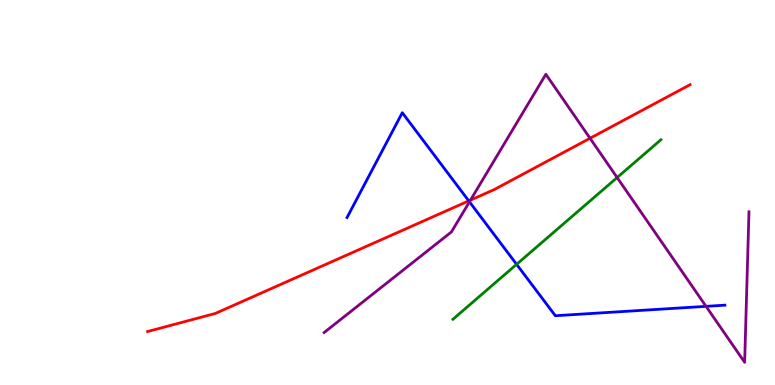[{'lines': ['blue', 'red'], 'intersections': [{'x': 6.05, 'y': 4.78}]}, {'lines': ['green', 'red'], 'intersections': []}, {'lines': ['purple', 'red'], 'intersections': [{'x': 6.07, 'y': 4.8}, {'x': 7.61, 'y': 6.41}]}, {'lines': ['blue', 'green'], 'intersections': [{'x': 6.67, 'y': 3.13}]}, {'lines': ['blue', 'purple'], 'intersections': [{'x': 6.06, 'y': 4.76}, {'x': 9.11, 'y': 2.04}]}, {'lines': ['green', 'purple'], 'intersections': [{'x': 7.96, 'y': 5.39}]}]